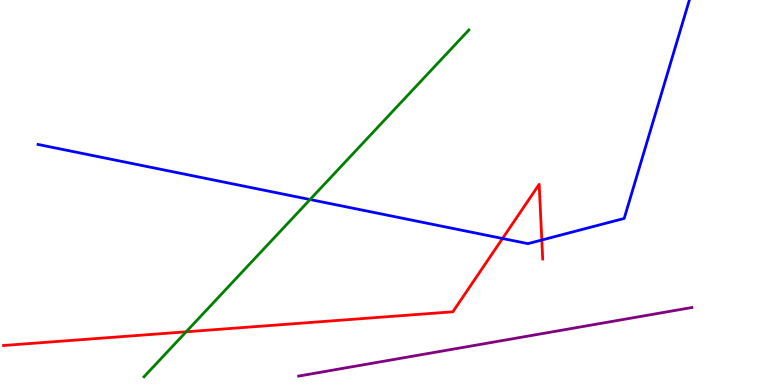[{'lines': ['blue', 'red'], 'intersections': [{'x': 6.48, 'y': 3.81}, {'x': 6.99, 'y': 3.77}]}, {'lines': ['green', 'red'], 'intersections': [{'x': 2.4, 'y': 1.38}]}, {'lines': ['purple', 'red'], 'intersections': []}, {'lines': ['blue', 'green'], 'intersections': [{'x': 4.0, 'y': 4.82}]}, {'lines': ['blue', 'purple'], 'intersections': []}, {'lines': ['green', 'purple'], 'intersections': []}]